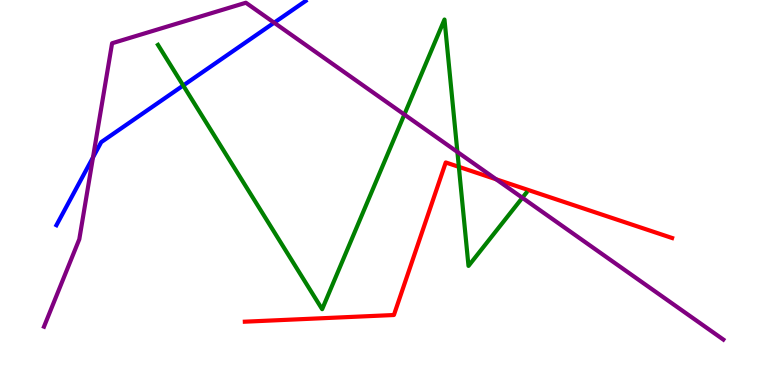[{'lines': ['blue', 'red'], 'intersections': []}, {'lines': ['green', 'red'], 'intersections': [{'x': 5.92, 'y': 5.67}]}, {'lines': ['purple', 'red'], 'intersections': [{'x': 6.4, 'y': 5.34}]}, {'lines': ['blue', 'green'], 'intersections': [{'x': 2.36, 'y': 7.78}]}, {'lines': ['blue', 'purple'], 'intersections': [{'x': 1.2, 'y': 5.91}, {'x': 3.54, 'y': 9.41}]}, {'lines': ['green', 'purple'], 'intersections': [{'x': 5.22, 'y': 7.02}, {'x': 5.9, 'y': 6.05}, {'x': 6.74, 'y': 4.86}]}]